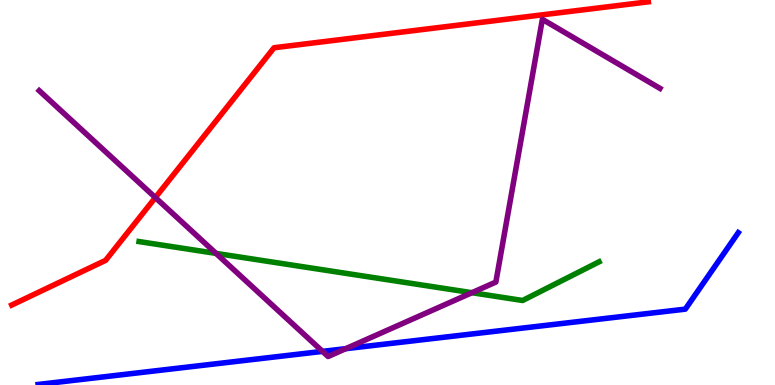[{'lines': ['blue', 'red'], 'intersections': []}, {'lines': ['green', 'red'], 'intersections': []}, {'lines': ['purple', 'red'], 'intersections': [{'x': 2.0, 'y': 4.87}]}, {'lines': ['blue', 'green'], 'intersections': []}, {'lines': ['blue', 'purple'], 'intersections': [{'x': 4.16, 'y': 0.873}, {'x': 4.46, 'y': 0.944}]}, {'lines': ['green', 'purple'], 'intersections': [{'x': 2.79, 'y': 3.42}, {'x': 6.09, 'y': 2.4}]}]